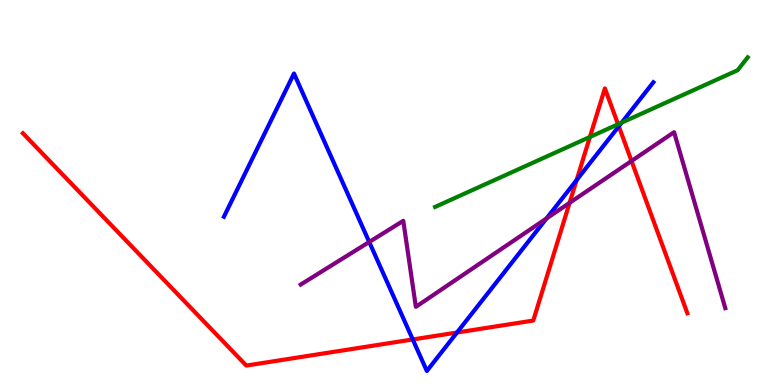[{'lines': ['blue', 'red'], 'intersections': [{'x': 5.33, 'y': 1.18}, {'x': 5.9, 'y': 1.36}, {'x': 7.44, 'y': 5.32}, {'x': 7.98, 'y': 6.72}]}, {'lines': ['green', 'red'], 'intersections': [{'x': 7.61, 'y': 6.44}, {'x': 7.97, 'y': 6.77}]}, {'lines': ['purple', 'red'], 'intersections': [{'x': 7.35, 'y': 4.73}, {'x': 8.15, 'y': 5.82}]}, {'lines': ['blue', 'green'], 'intersections': [{'x': 8.02, 'y': 6.82}]}, {'lines': ['blue', 'purple'], 'intersections': [{'x': 4.76, 'y': 3.71}, {'x': 7.05, 'y': 4.33}]}, {'lines': ['green', 'purple'], 'intersections': []}]